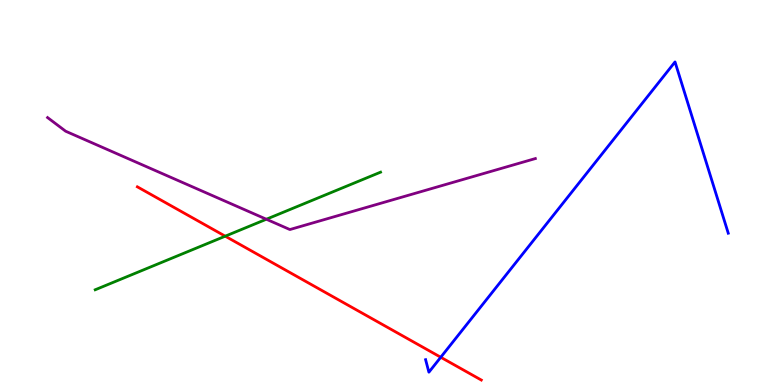[{'lines': ['blue', 'red'], 'intersections': [{'x': 5.69, 'y': 0.721}]}, {'lines': ['green', 'red'], 'intersections': [{'x': 2.91, 'y': 3.87}]}, {'lines': ['purple', 'red'], 'intersections': []}, {'lines': ['blue', 'green'], 'intersections': []}, {'lines': ['blue', 'purple'], 'intersections': []}, {'lines': ['green', 'purple'], 'intersections': [{'x': 3.44, 'y': 4.31}]}]